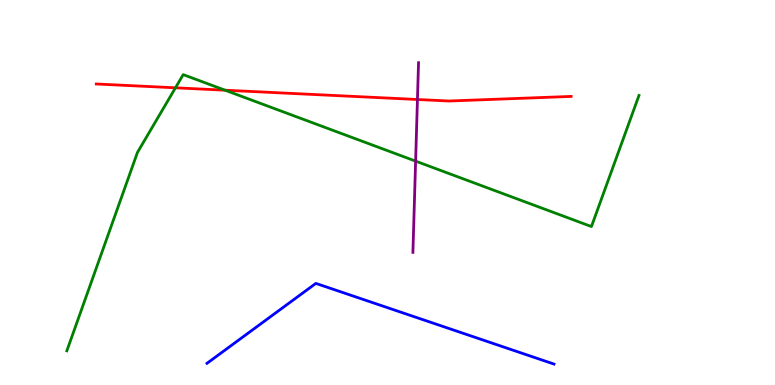[{'lines': ['blue', 'red'], 'intersections': []}, {'lines': ['green', 'red'], 'intersections': [{'x': 2.26, 'y': 7.72}, {'x': 2.9, 'y': 7.66}]}, {'lines': ['purple', 'red'], 'intersections': [{'x': 5.39, 'y': 7.42}]}, {'lines': ['blue', 'green'], 'intersections': []}, {'lines': ['blue', 'purple'], 'intersections': []}, {'lines': ['green', 'purple'], 'intersections': [{'x': 5.36, 'y': 5.82}]}]